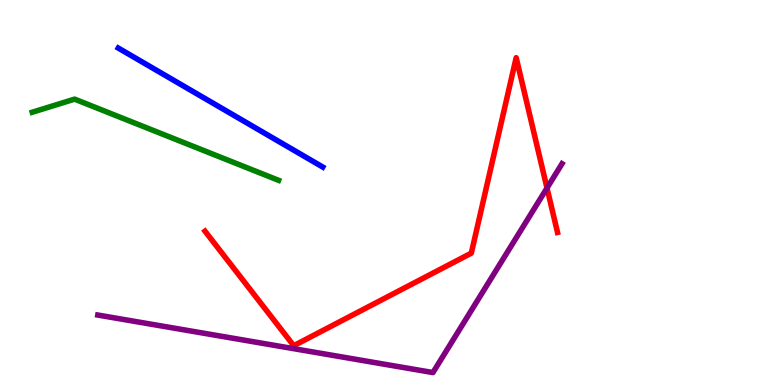[{'lines': ['blue', 'red'], 'intersections': []}, {'lines': ['green', 'red'], 'intersections': []}, {'lines': ['purple', 'red'], 'intersections': [{'x': 7.06, 'y': 5.12}]}, {'lines': ['blue', 'green'], 'intersections': []}, {'lines': ['blue', 'purple'], 'intersections': []}, {'lines': ['green', 'purple'], 'intersections': []}]